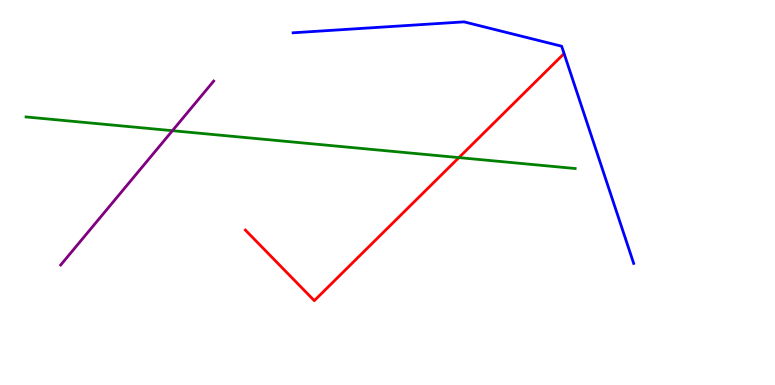[{'lines': ['blue', 'red'], 'intersections': []}, {'lines': ['green', 'red'], 'intersections': [{'x': 5.92, 'y': 5.91}]}, {'lines': ['purple', 'red'], 'intersections': []}, {'lines': ['blue', 'green'], 'intersections': []}, {'lines': ['blue', 'purple'], 'intersections': []}, {'lines': ['green', 'purple'], 'intersections': [{'x': 2.22, 'y': 6.61}]}]